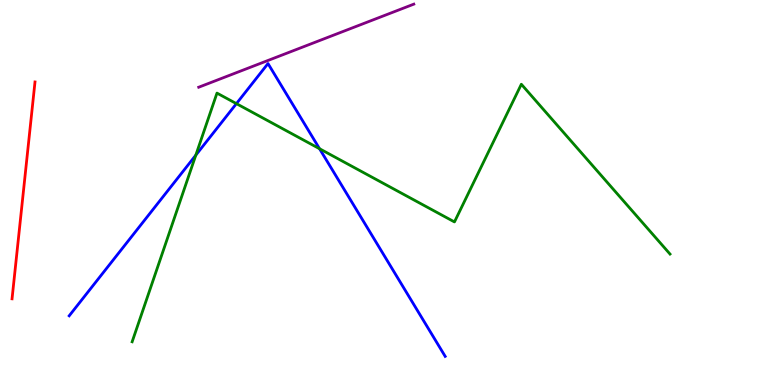[{'lines': ['blue', 'red'], 'intersections': []}, {'lines': ['green', 'red'], 'intersections': []}, {'lines': ['purple', 'red'], 'intersections': []}, {'lines': ['blue', 'green'], 'intersections': [{'x': 2.53, 'y': 5.97}, {'x': 3.05, 'y': 7.31}, {'x': 4.12, 'y': 6.14}]}, {'lines': ['blue', 'purple'], 'intersections': []}, {'lines': ['green', 'purple'], 'intersections': []}]